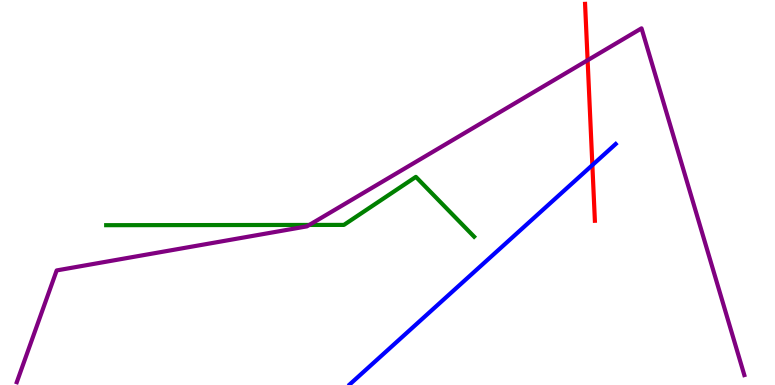[{'lines': ['blue', 'red'], 'intersections': [{'x': 7.64, 'y': 5.71}]}, {'lines': ['green', 'red'], 'intersections': []}, {'lines': ['purple', 'red'], 'intersections': [{'x': 7.58, 'y': 8.44}]}, {'lines': ['blue', 'green'], 'intersections': []}, {'lines': ['blue', 'purple'], 'intersections': []}, {'lines': ['green', 'purple'], 'intersections': [{'x': 3.99, 'y': 4.16}]}]